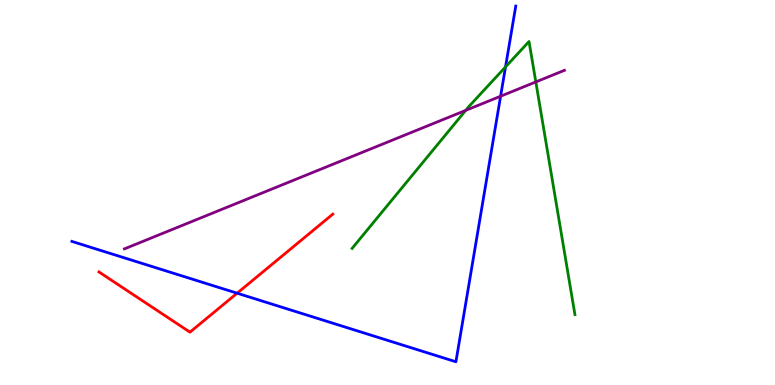[{'lines': ['blue', 'red'], 'intersections': [{'x': 3.06, 'y': 2.38}]}, {'lines': ['green', 'red'], 'intersections': []}, {'lines': ['purple', 'red'], 'intersections': []}, {'lines': ['blue', 'green'], 'intersections': [{'x': 6.52, 'y': 8.26}]}, {'lines': ['blue', 'purple'], 'intersections': [{'x': 6.46, 'y': 7.5}]}, {'lines': ['green', 'purple'], 'intersections': [{'x': 6.01, 'y': 7.13}, {'x': 6.91, 'y': 7.87}]}]